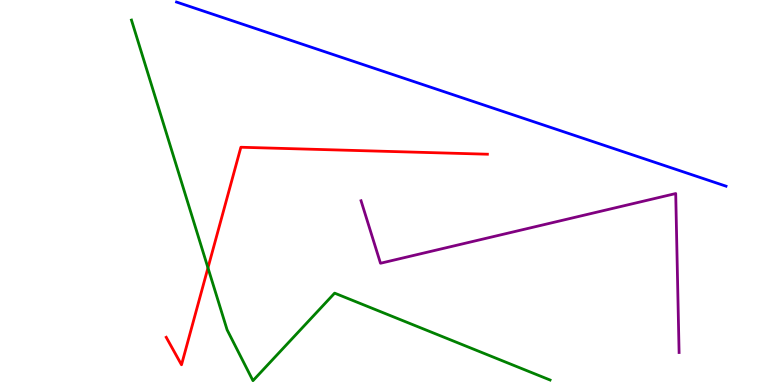[{'lines': ['blue', 'red'], 'intersections': []}, {'lines': ['green', 'red'], 'intersections': [{'x': 2.68, 'y': 3.04}]}, {'lines': ['purple', 'red'], 'intersections': []}, {'lines': ['blue', 'green'], 'intersections': []}, {'lines': ['blue', 'purple'], 'intersections': []}, {'lines': ['green', 'purple'], 'intersections': []}]